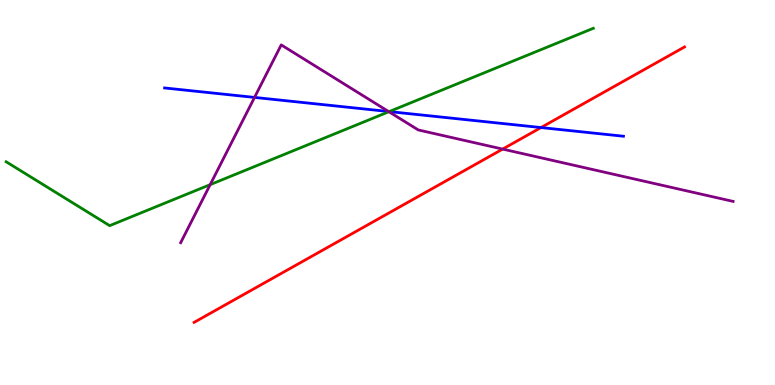[{'lines': ['blue', 'red'], 'intersections': [{'x': 6.98, 'y': 6.69}]}, {'lines': ['green', 'red'], 'intersections': []}, {'lines': ['purple', 'red'], 'intersections': [{'x': 6.49, 'y': 6.13}]}, {'lines': ['blue', 'green'], 'intersections': [{'x': 5.02, 'y': 7.1}]}, {'lines': ['blue', 'purple'], 'intersections': [{'x': 3.28, 'y': 7.47}, {'x': 5.01, 'y': 7.1}]}, {'lines': ['green', 'purple'], 'intersections': [{'x': 2.71, 'y': 5.2}, {'x': 5.02, 'y': 7.1}]}]